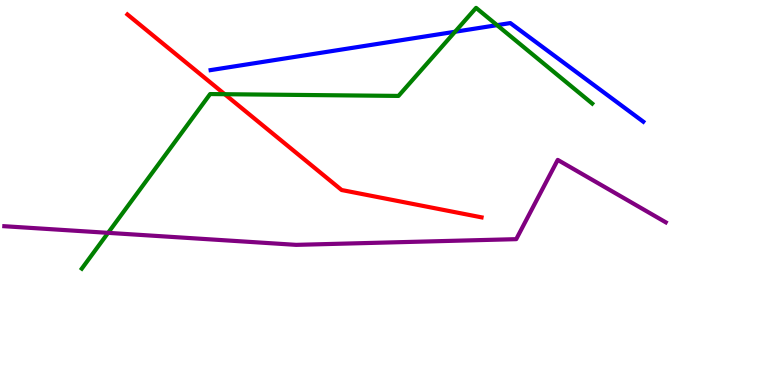[{'lines': ['blue', 'red'], 'intersections': []}, {'lines': ['green', 'red'], 'intersections': [{'x': 2.9, 'y': 7.55}]}, {'lines': ['purple', 'red'], 'intersections': []}, {'lines': ['blue', 'green'], 'intersections': [{'x': 5.87, 'y': 9.18}, {'x': 6.41, 'y': 9.35}]}, {'lines': ['blue', 'purple'], 'intersections': []}, {'lines': ['green', 'purple'], 'intersections': [{'x': 1.39, 'y': 3.95}]}]